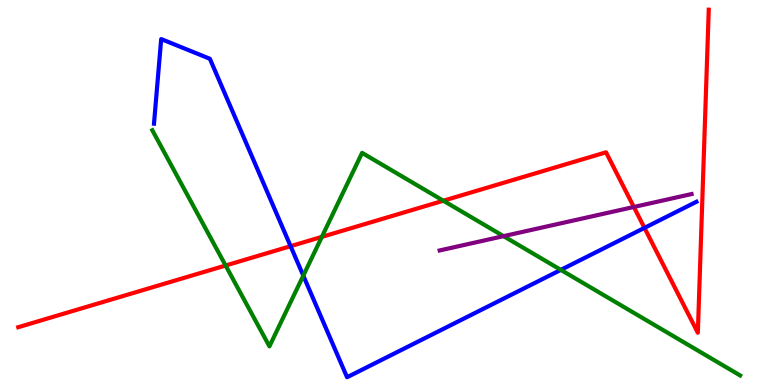[{'lines': ['blue', 'red'], 'intersections': [{'x': 3.75, 'y': 3.61}, {'x': 8.32, 'y': 4.08}]}, {'lines': ['green', 'red'], 'intersections': [{'x': 2.91, 'y': 3.1}, {'x': 4.15, 'y': 3.85}, {'x': 5.72, 'y': 4.79}]}, {'lines': ['purple', 'red'], 'intersections': [{'x': 8.18, 'y': 4.62}]}, {'lines': ['blue', 'green'], 'intersections': [{'x': 3.91, 'y': 2.84}, {'x': 7.24, 'y': 2.99}]}, {'lines': ['blue', 'purple'], 'intersections': []}, {'lines': ['green', 'purple'], 'intersections': [{'x': 6.5, 'y': 3.87}]}]